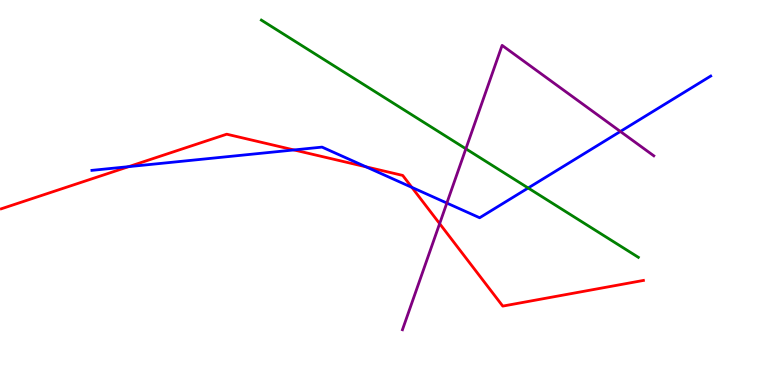[{'lines': ['blue', 'red'], 'intersections': [{'x': 1.66, 'y': 5.67}, {'x': 3.79, 'y': 6.11}, {'x': 4.72, 'y': 5.67}, {'x': 5.31, 'y': 5.13}]}, {'lines': ['green', 'red'], 'intersections': []}, {'lines': ['purple', 'red'], 'intersections': [{'x': 5.67, 'y': 4.19}]}, {'lines': ['blue', 'green'], 'intersections': [{'x': 6.82, 'y': 5.12}]}, {'lines': ['blue', 'purple'], 'intersections': [{'x': 5.77, 'y': 4.73}, {'x': 8.0, 'y': 6.59}]}, {'lines': ['green', 'purple'], 'intersections': [{'x': 6.01, 'y': 6.14}]}]